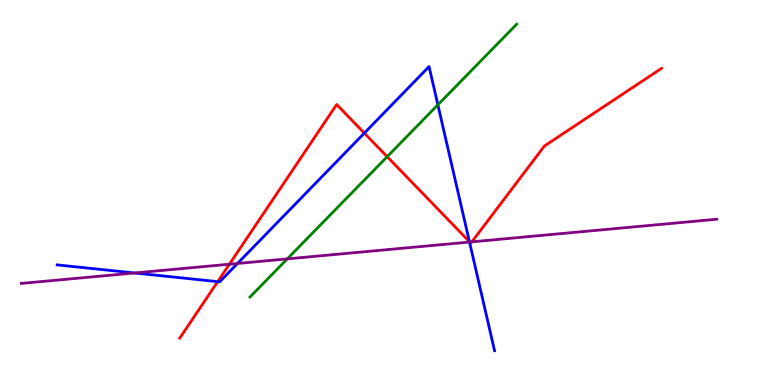[{'lines': ['blue', 'red'], 'intersections': [{'x': 2.81, 'y': 2.68}, {'x': 4.7, 'y': 6.54}, {'x': 6.06, 'y': 3.72}]}, {'lines': ['green', 'red'], 'intersections': [{'x': 5.0, 'y': 5.93}]}, {'lines': ['purple', 'red'], 'intersections': [{'x': 2.96, 'y': 3.14}, {'x': 6.06, 'y': 3.71}, {'x': 6.09, 'y': 3.72}]}, {'lines': ['blue', 'green'], 'intersections': [{'x': 5.65, 'y': 7.28}]}, {'lines': ['blue', 'purple'], 'intersections': [{'x': 1.74, 'y': 2.91}, {'x': 3.06, 'y': 3.16}, {'x': 6.06, 'y': 3.71}]}, {'lines': ['green', 'purple'], 'intersections': [{'x': 3.71, 'y': 3.28}]}]